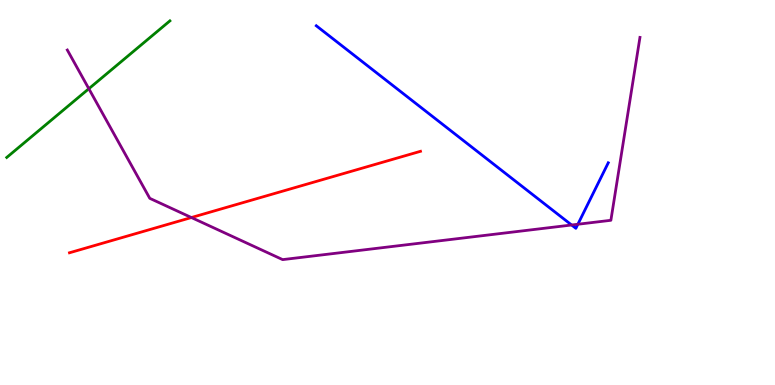[{'lines': ['blue', 'red'], 'intersections': []}, {'lines': ['green', 'red'], 'intersections': []}, {'lines': ['purple', 'red'], 'intersections': [{'x': 2.47, 'y': 4.35}]}, {'lines': ['blue', 'green'], 'intersections': []}, {'lines': ['blue', 'purple'], 'intersections': [{'x': 7.38, 'y': 4.16}, {'x': 7.46, 'y': 4.18}]}, {'lines': ['green', 'purple'], 'intersections': [{'x': 1.15, 'y': 7.7}]}]